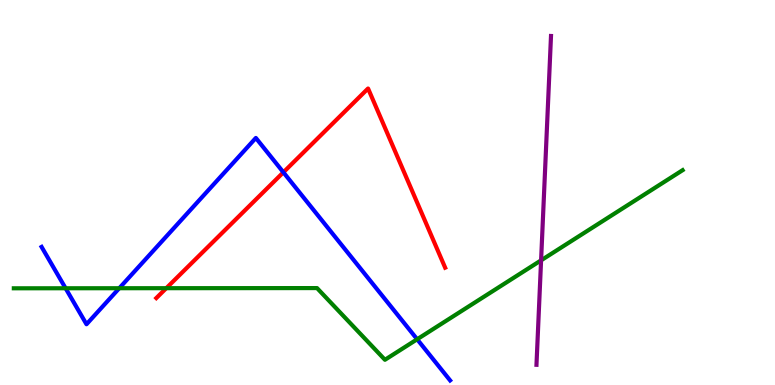[{'lines': ['blue', 'red'], 'intersections': [{'x': 3.66, 'y': 5.52}]}, {'lines': ['green', 'red'], 'intersections': [{'x': 2.15, 'y': 2.51}]}, {'lines': ['purple', 'red'], 'intersections': []}, {'lines': ['blue', 'green'], 'intersections': [{'x': 0.846, 'y': 2.51}, {'x': 1.54, 'y': 2.51}, {'x': 5.38, 'y': 1.19}]}, {'lines': ['blue', 'purple'], 'intersections': []}, {'lines': ['green', 'purple'], 'intersections': [{'x': 6.98, 'y': 3.24}]}]